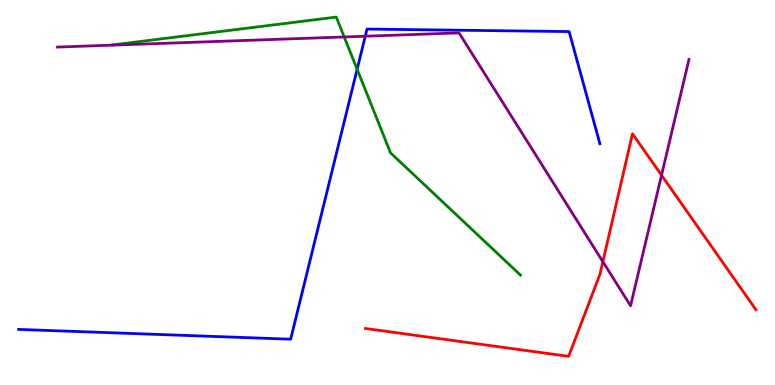[{'lines': ['blue', 'red'], 'intersections': []}, {'lines': ['green', 'red'], 'intersections': []}, {'lines': ['purple', 'red'], 'intersections': [{'x': 7.78, 'y': 3.2}, {'x': 8.54, 'y': 5.45}]}, {'lines': ['blue', 'green'], 'intersections': [{'x': 4.61, 'y': 8.2}]}, {'lines': ['blue', 'purple'], 'intersections': [{'x': 4.71, 'y': 9.06}]}, {'lines': ['green', 'purple'], 'intersections': [{'x': 4.44, 'y': 9.04}]}]